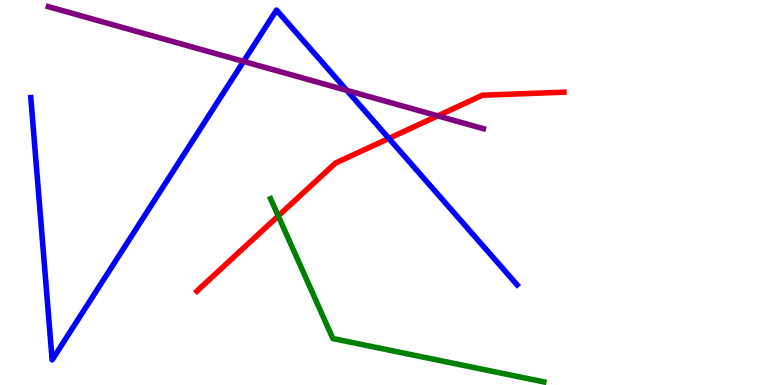[{'lines': ['blue', 'red'], 'intersections': [{'x': 5.02, 'y': 6.41}]}, {'lines': ['green', 'red'], 'intersections': [{'x': 3.59, 'y': 4.39}]}, {'lines': ['purple', 'red'], 'intersections': [{'x': 5.65, 'y': 6.99}]}, {'lines': ['blue', 'green'], 'intersections': []}, {'lines': ['blue', 'purple'], 'intersections': [{'x': 3.14, 'y': 8.4}, {'x': 4.47, 'y': 7.65}]}, {'lines': ['green', 'purple'], 'intersections': []}]